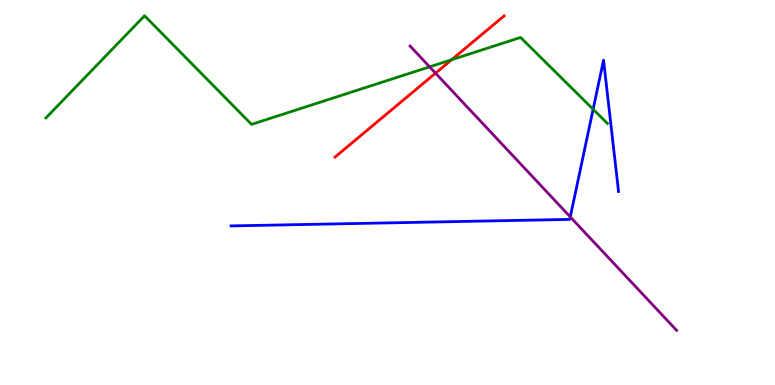[{'lines': ['blue', 'red'], 'intersections': []}, {'lines': ['green', 'red'], 'intersections': [{'x': 5.83, 'y': 8.45}]}, {'lines': ['purple', 'red'], 'intersections': [{'x': 5.62, 'y': 8.1}]}, {'lines': ['blue', 'green'], 'intersections': [{'x': 7.65, 'y': 7.16}]}, {'lines': ['blue', 'purple'], 'intersections': [{'x': 7.36, 'y': 4.37}]}, {'lines': ['green', 'purple'], 'intersections': [{'x': 5.54, 'y': 8.26}]}]